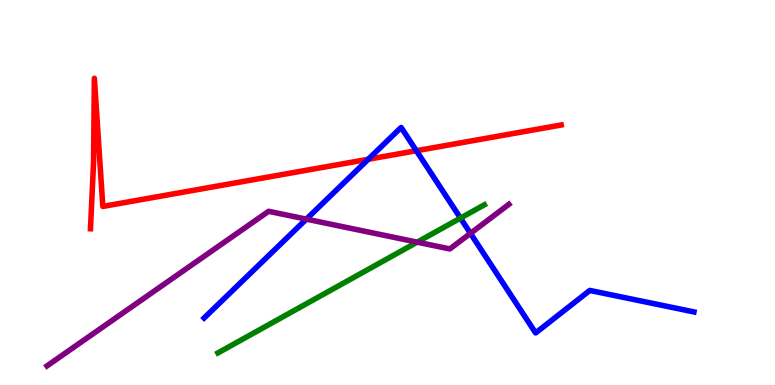[{'lines': ['blue', 'red'], 'intersections': [{'x': 4.75, 'y': 5.86}, {'x': 5.37, 'y': 6.09}]}, {'lines': ['green', 'red'], 'intersections': []}, {'lines': ['purple', 'red'], 'intersections': []}, {'lines': ['blue', 'green'], 'intersections': [{'x': 5.94, 'y': 4.34}]}, {'lines': ['blue', 'purple'], 'intersections': [{'x': 3.95, 'y': 4.31}, {'x': 6.07, 'y': 3.94}]}, {'lines': ['green', 'purple'], 'intersections': [{'x': 5.38, 'y': 3.71}]}]